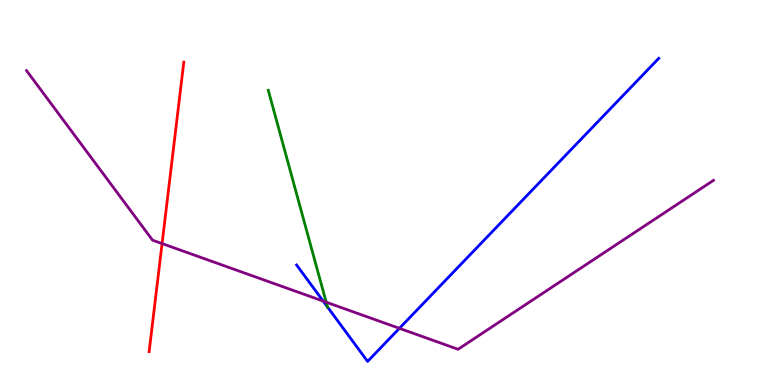[{'lines': ['blue', 'red'], 'intersections': []}, {'lines': ['green', 'red'], 'intersections': []}, {'lines': ['purple', 'red'], 'intersections': [{'x': 2.09, 'y': 3.67}]}, {'lines': ['blue', 'green'], 'intersections': [{'x': 4.23, 'y': 2.03}]}, {'lines': ['blue', 'purple'], 'intersections': [{'x': 4.17, 'y': 2.18}, {'x': 5.15, 'y': 1.47}]}, {'lines': ['green', 'purple'], 'intersections': [{'x': 4.21, 'y': 2.15}]}]